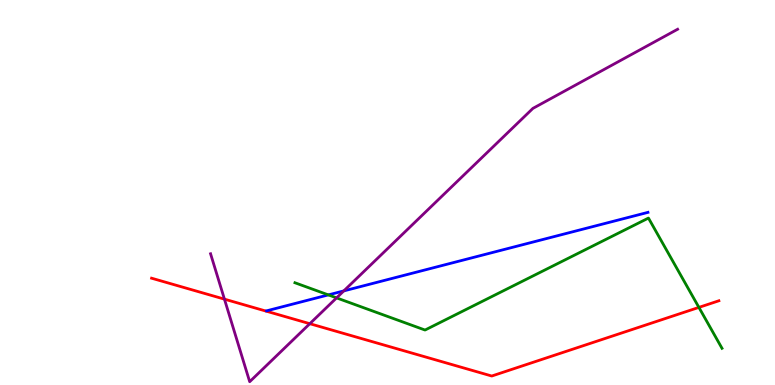[{'lines': ['blue', 'red'], 'intersections': []}, {'lines': ['green', 'red'], 'intersections': [{'x': 9.02, 'y': 2.02}]}, {'lines': ['purple', 'red'], 'intersections': [{'x': 2.9, 'y': 2.23}, {'x': 4.0, 'y': 1.59}]}, {'lines': ['blue', 'green'], 'intersections': [{'x': 4.24, 'y': 2.34}]}, {'lines': ['blue', 'purple'], 'intersections': [{'x': 4.44, 'y': 2.44}]}, {'lines': ['green', 'purple'], 'intersections': [{'x': 4.34, 'y': 2.26}]}]